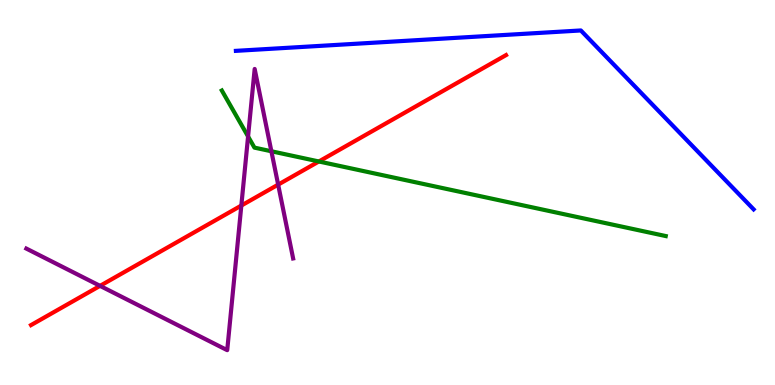[{'lines': ['blue', 'red'], 'intersections': []}, {'lines': ['green', 'red'], 'intersections': [{'x': 4.11, 'y': 5.81}]}, {'lines': ['purple', 'red'], 'intersections': [{'x': 1.29, 'y': 2.58}, {'x': 3.11, 'y': 4.66}, {'x': 3.59, 'y': 5.2}]}, {'lines': ['blue', 'green'], 'intersections': []}, {'lines': ['blue', 'purple'], 'intersections': []}, {'lines': ['green', 'purple'], 'intersections': [{'x': 3.2, 'y': 6.46}, {'x': 3.5, 'y': 6.07}]}]